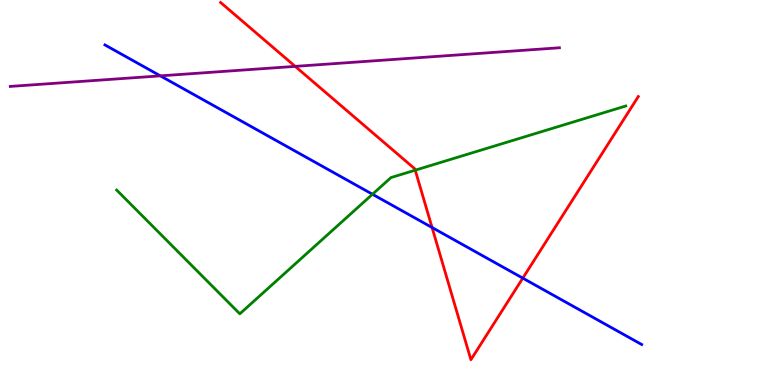[{'lines': ['blue', 'red'], 'intersections': [{'x': 5.58, 'y': 4.09}, {'x': 6.75, 'y': 2.78}]}, {'lines': ['green', 'red'], 'intersections': [{'x': 5.36, 'y': 5.58}]}, {'lines': ['purple', 'red'], 'intersections': [{'x': 3.81, 'y': 8.28}]}, {'lines': ['blue', 'green'], 'intersections': [{'x': 4.81, 'y': 4.95}]}, {'lines': ['blue', 'purple'], 'intersections': [{'x': 2.07, 'y': 8.03}]}, {'lines': ['green', 'purple'], 'intersections': []}]